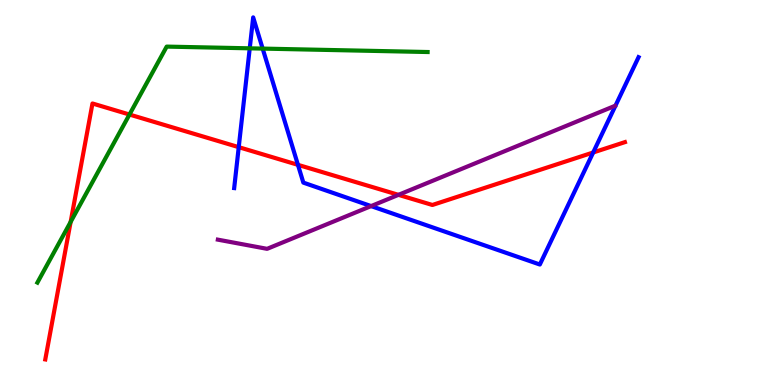[{'lines': ['blue', 'red'], 'intersections': [{'x': 3.08, 'y': 6.18}, {'x': 3.84, 'y': 5.72}, {'x': 7.65, 'y': 6.04}]}, {'lines': ['green', 'red'], 'intersections': [{'x': 0.911, 'y': 4.24}, {'x': 1.67, 'y': 7.03}]}, {'lines': ['purple', 'red'], 'intersections': [{'x': 5.14, 'y': 4.94}]}, {'lines': ['blue', 'green'], 'intersections': [{'x': 3.22, 'y': 8.74}, {'x': 3.39, 'y': 8.74}]}, {'lines': ['blue', 'purple'], 'intersections': [{'x': 4.79, 'y': 4.65}]}, {'lines': ['green', 'purple'], 'intersections': []}]